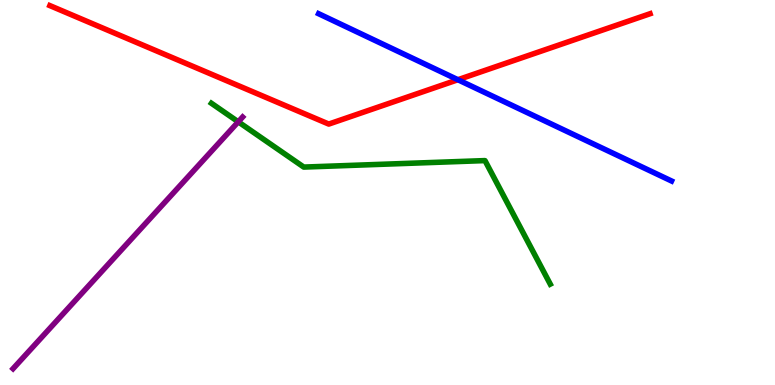[{'lines': ['blue', 'red'], 'intersections': [{'x': 5.91, 'y': 7.93}]}, {'lines': ['green', 'red'], 'intersections': []}, {'lines': ['purple', 'red'], 'intersections': []}, {'lines': ['blue', 'green'], 'intersections': []}, {'lines': ['blue', 'purple'], 'intersections': []}, {'lines': ['green', 'purple'], 'intersections': [{'x': 3.07, 'y': 6.84}]}]